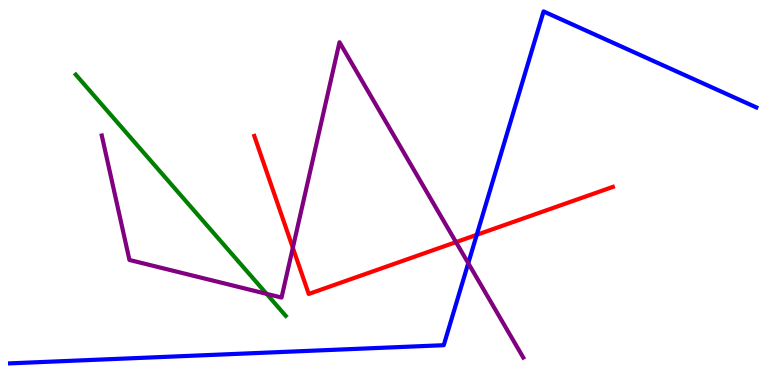[{'lines': ['blue', 'red'], 'intersections': [{'x': 6.15, 'y': 3.9}]}, {'lines': ['green', 'red'], 'intersections': []}, {'lines': ['purple', 'red'], 'intersections': [{'x': 3.78, 'y': 3.56}, {'x': 5.88, 'y': 3.71}]}, {'lines': ['blue', 'green'], 'intersections': []}, {'lines': ['blue', 'purple'], 'intersections': [{'x': 6.04, 'y': 3.16}]}, {'lines': ['green', 'purple'], 'intersections': [{'x': 3.44, 'y': 2.37}]}]